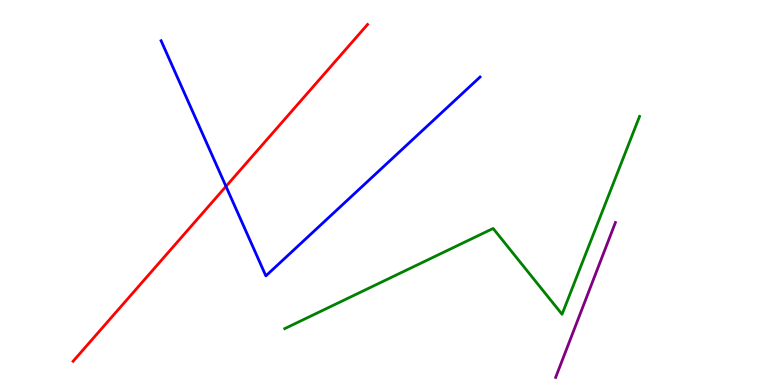[{'lines': ['blue', 'red'], 'intersections': [{'x': 2.92, 'y': 5.16}]}, {'lines': ['green', 'red'], 'intersections': []}, {'lines': ['purple', 'red'], 'intersections': []}, {'lines': ['blue', 'green'], 'intersections': []}, {'lines': ['blue', 'purple'], 'intersections': []}, {'lines': ['green', 'purple'], 'intersections': []}]